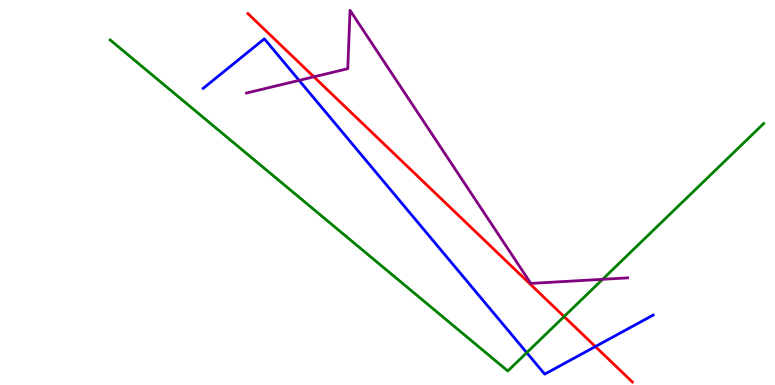[{'lines': ['blue', 'red'], 'intersections': [{'x': 7.68, 'y': 0.999}]}, {'lines': ['green', 'red'], 'intersections': [{'x': 7.28, 'y': 1.78}]}, {'lines': ['purple', 'red'], 'intersections': [{'x': 4.05, 'y': 8.0}]}, {'lines': ['blue', 'green'], 'intersections': [{'x': 6.8, 'y': 0.84}]}, {'lines': ['blue', 'purple'], 'intersections': [{'x': 3.86, 'y': 7.91}]}, {'lines': ['green', 'purple'], 'intersections': [{'x': 7.78, 'y': 2.75}]}]